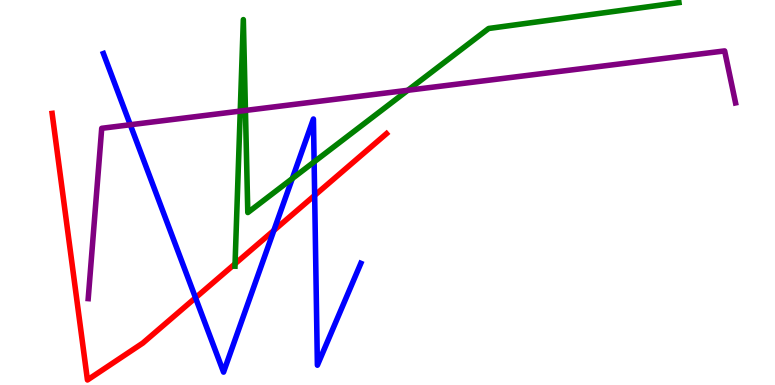[{'lines': ['blue', 'red'], 'intersections': [{'x': 2.52, 'y': 2.27}, {'x': 3.53, 'y': 4.01}, {'x': 4.06, 'y': 4.93}]}, {'lines': ['green', 'red'], 'intersections': [{'x': 3.03, 'y': 3.15}]}, {'lines': ['purple', 'red'], 'intersections': []}, {'lines': ['blue', 'green'], 'intersections': [{'x': 3.77, 'y': 5.36}, {'x': 4.05, 'y': 5.8}]}, {'lines': ['blue', 'purple'], 'intersections': [{'x': 1.68, 'y': 6.76}]}, {'lines': ['green', 'purple'], 'intersections': [{'x': 3.1, 'y': 7.11}, {'x': 3.17, 'y': 7.13}, {'x': 5.26, 'y': 7.66}]}]